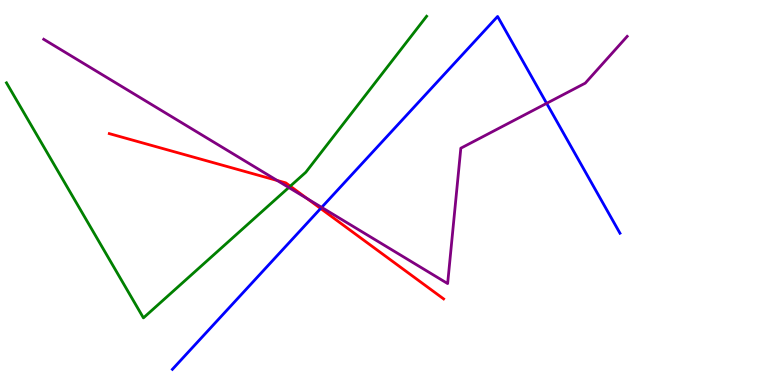[{'lines': ['blue', 'red'], 'intersections': [{'x': 4.14, 'y': 4.58}]}, {'lines': ['green', 'red'], 'intersections': [{'x': 3.75, 'y': 5.16}]}, {'lines': ['purple', 'red'], 'intersections': [{'x': 3.58, 'y': 5.31}, {'x': 3.97, 'y': 4.84}]}, {'lines': ['blue', 'green'], 'intersections': []}, {'lines': ['blue', 'purple'], 'intersections': [{'x': 4.15, 'y': 4.61}, {'x': 7.05, 'y': 7.32}]}, {'lines': ['green', 'purple'], 'intersections': [{'x': 3.73, 'y': 5.13}]}]